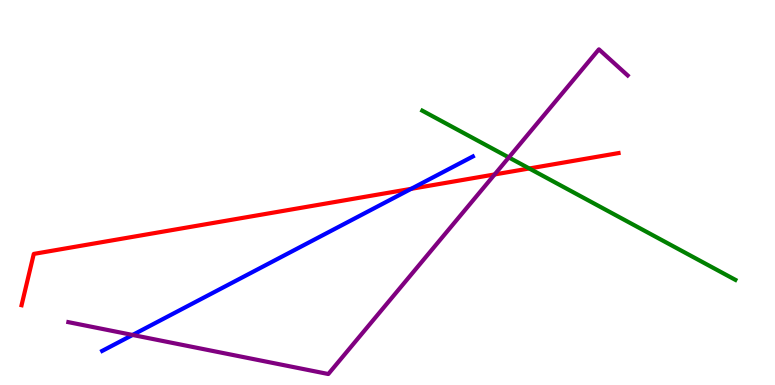[{'lines': ['blue', 'red'], 'intersections': [{'x': 5.31, 'y': 5.1}]}, {'lines': ['green', 'red'], 'intersections': [{'x': 6.83, 'y': 5.62}]}, {'lines': ['purple', 'red'], 'intersections': [{'x': 6.38, 'y': 5.47}]}, {'lines': ['blue', 'green'], 'intersections': []}, {'lines': ['blue', 'purple'], 'intersections': [{'x': 1.71, 'y': 1.3}]}, {'lines': ['green', 'purple'], 'intersections': [{'x': 6.57, 'y': 5.91}]}]